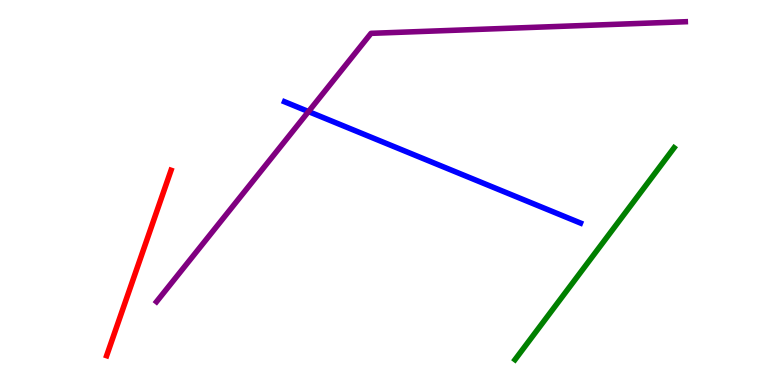[{'lines': ['blue', 'red'], 'intersections': []}, {'lines': ['green', 'red'], 'intersections': []}, {'lines': ['purple', 'red'], 'intersections': []}, {'lines': ['blue', 'green'], 'intersections': []}, {'lines': ['blue', 'purple'], 'intersections': [{'x': 3.98, 'y': 7.1}]}, {'lines': ['green', 'purple'], 'intersections': []}]